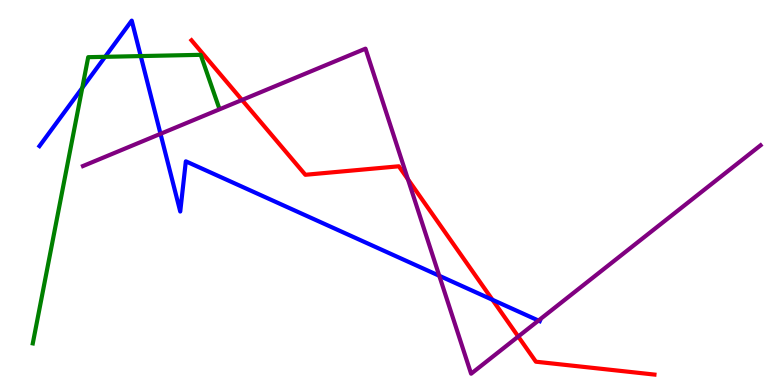[{'lines': ['blue', 'red'], 'intersections': [{'x': 6.35, 'y': 2.21}]}, {'lines': ['green', 'red'], 'intersections': []}, {'lines': ['purple', 'red'], 'intersections': [{'x': 3.12, 'y': 7.4}, {'x': 5.26, 'y': 5.34}, {'x': 6.69, 'y': 1.26}]}, {'lines': ['blue', 'green'], 'intersections': [{'x': 1.06, 'y': 7.72}, {'x': 1.36, 'y': 8.52}, {'x': 1.82, 'y': 8.54}]}, {'lines': ['blue', 'purple'], 'intersections': [{'x': 2.07, 'y': 6.52}, {'x': 5.67, 'y': 2.84}, {'x': 6.95, 'y': 1.67}]}, {'lines': ['green', 'purple'], 'intersections': []}]